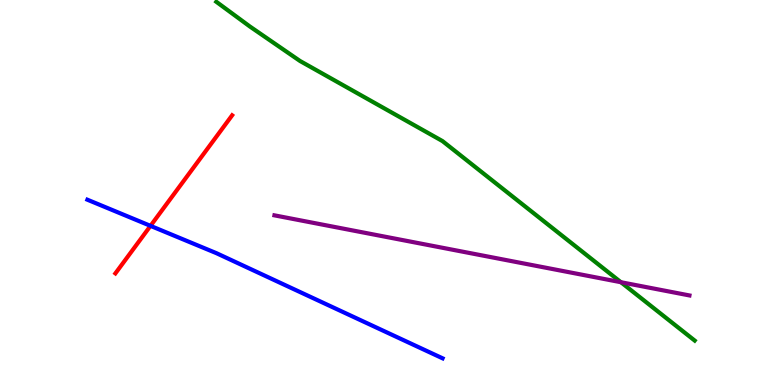[{'lines': ['blue', 'red'], 'intersections': [{'x': 1.94, 'y': 4.13}]}, {'lines': ['green', 'red'], 'intersections': []}, {'lines': ['purple', 'red'], 'intersections': []}, {'lines': ['blue', 'green'], 'intersections': []}, {'lines': ['blue', 'purple'], 'intersections': []}, {'lines': ['green', 'purple'], 'intersections': [{'x': 8.01, 'y': 2.67}]}]